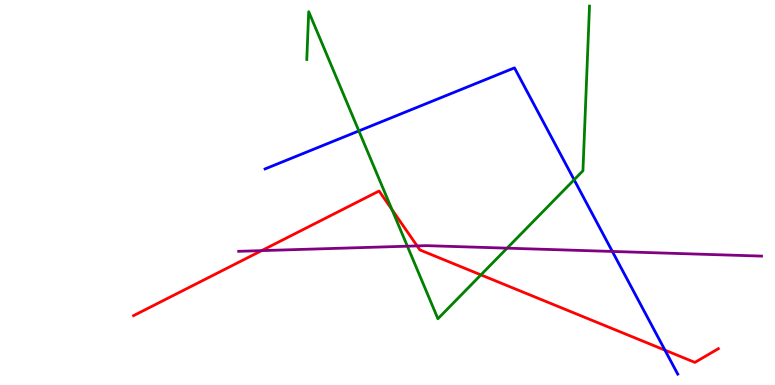[{'lines': ['blue', 'red'], 'intersections': [{'x': 8.58, 'y': 0.905}]}, {'lines': ['green', 'red'], 'intersections': [{'x': 5.06, 'y': 4.55}, {'x': 6.21, 'y': 2.86}]}, {'lines': ['purple', 'red'], 'intersections': [{'x': 3.38, 'y': 3.49}, {'x': 5.38, 'y': 3.61}]}, {'lines': ['blue', 'green'], 'intersections': [{'x': 4.63, 'y': 6.6}, {'x': 7.41, 'y': 5.33}]}, {'lines': ['blue', 'purple'], 'intersections': [{'x': 7.9, 'y': 3.47}]}, {'lines': ['green', 'purple'], 'intersections': [{'x': 5.26, 'y': 3.61}, {'x': 6.54, 'y': 3.55}]}]